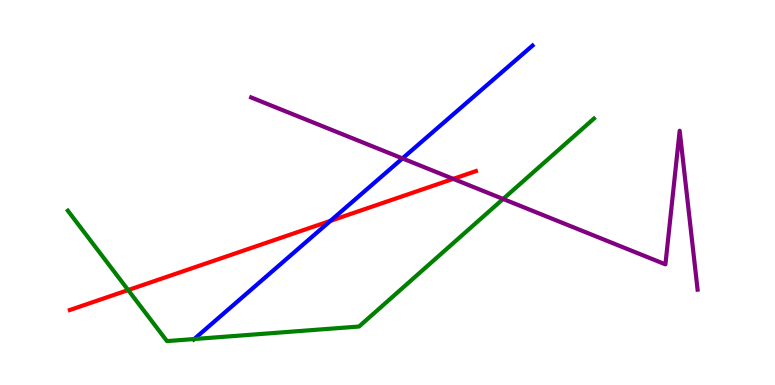[{'lines': ['blue', 'red'], 'intersections': [{'x': 4.26, 'y': 4.26}]}, {'lines': ['green', 'red'], 'intersections': [{'x': 1.65, 'y': 2.47}]}, {'lines': ['purple', 'red'], 'intersections': [{'x': 5.85, 'y': 5.35}]}, {'lines': ['blue', 'green'], 'intersections': [{'x': 2.51, 'y': 1.19}]}, {'lines': ['blue', 'purple'], 'intersections': [{'x': 5.19, 'y': 5.89}]}, {'lines': ['green', 'purple'], 'intersections': [{'x': 6.49, 'y': 4.83}]}]